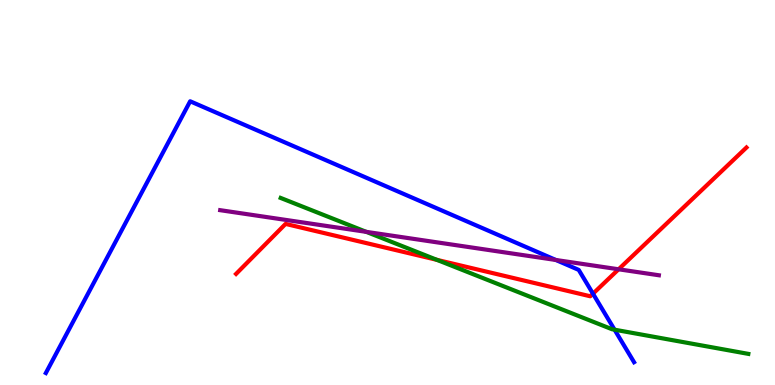[{'lines': ['blue', 'red'], 'intersections': [{'x': 7.65, 'y': 2.37}]}, {'lines': ['green', 'red'], 'intersections': [{'x': 5.64, 'y': 3.25}]}, {'lines': ['purple', 'red'], 'intersections': [{'x': 7.98, 'y': 3.01}]}, {'lines': ['blue', 'green'], 'intersections': [{'x': 7.93, 'y': 1.44}]}, {'lines': ['blue', 'purple'], 'intersections': [{'x': 7.17, 'y': 3.25}]}, {'lines': ['green', 'purple'], 'intersections': [{'x': 4.73, 'y': 3.98}]}]